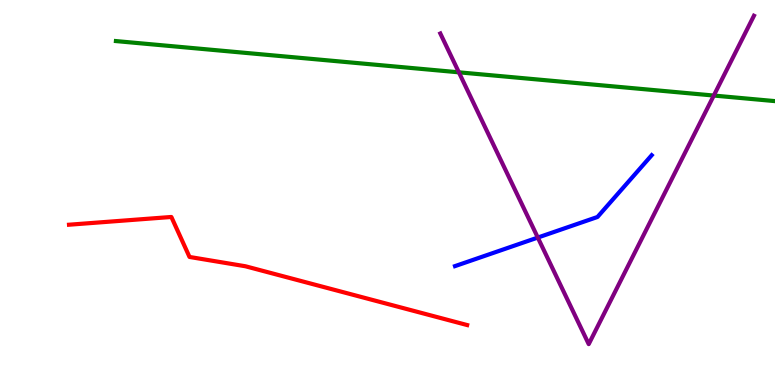[{'lines': ['blue', 'red'], 'intersections': []}, {'lines': ['green', 'red'], 'intersections': []}, {'lines': ['purple', 'red'], 'intersections': []}, {'lines': ['blue', 'green'], 'intersections': []}, {'lines': ['blue', 'purple'], 'intersections': [{'x': 6.94, 'y': 3.83}]}, {'lines': ['green', 'purple'], 'intersections': [{'x': 5.92, 'y': 8.12}, {'x': 9.21, 'y': 7.52}]}]